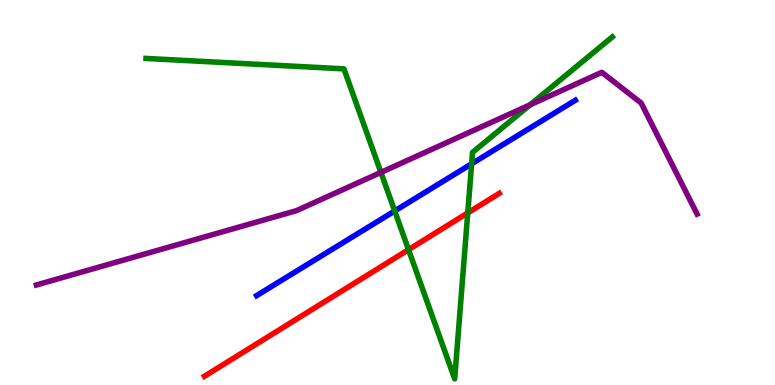[{'lines': ['blue', 'red'], 'intersections': []}, {'lines': ['green', 'red'], 'intersections': [{'x': 5.27, 'y': 3.52}, {'x': 6.04, 'y': 4.47}]}, {'lines': ['purple', 'red'], 'intersections': []}, {'lines': ['blue', 'green'], 'intersections': [{'x': 5.09, 'y': 4.52}, {'x': 6.09, 'y': 5.74}]}, {'lines': ['blue', 'purple'], 'intersections': []}, {'lines': ['green', 'purple'], 'intersections': [{'x': 4.92, 'y': 5.52}, {'x': 6.84, 'y': 7.28}]}]